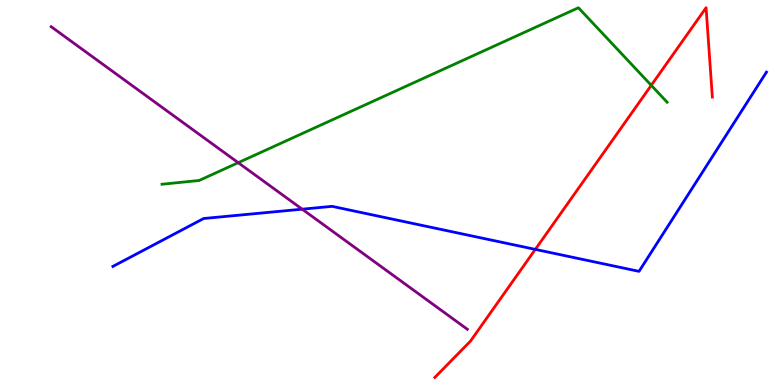[{'lines': ['blue', 'red'], 'intersections': [{'x': 6.91, 'y': 3.52}]}, {'lines': ['green', 'red'], 'intersections': [{'x': 8.4, 'y': 7.78}]}, {'lines': ['purple', 'red'], 'intersections': []}, {'lines': ['blue', 'green'], 'intersections': []}, {'lines': ['blue', 'purple'], 'intersections': [{'x': 3.9, 'y': 4.57}]}, {'lines': ['green', 'purple'], 'intersections': [{'x': 3.07, 'y': 5.77}]}]